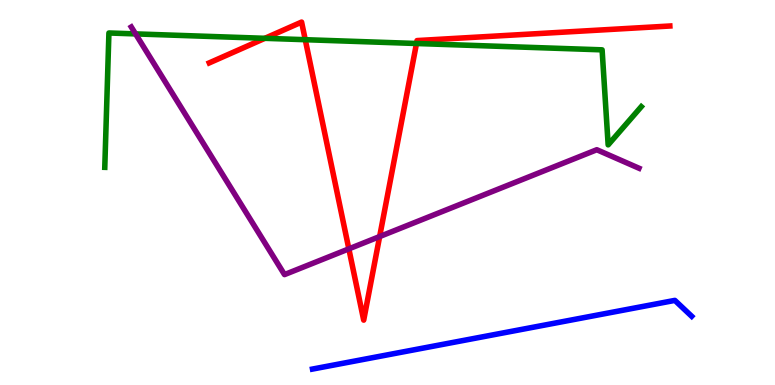[{'lines': ['blue', 'red'], 'intersections': []}, {'lines': ['green', 'red'], 'intersections': [{'x': 3.42, 'y': 9.0}, {'x': 3.94, 'y': 8.97}, {'x': 5.37, 'y': 8.87}]}, {'lines': ['purple', 'red'], 'intersections': [{'x': 4.5, 'y': 3.54}, {'x': 4.9, 'y': 3.86}]}, {'lines': ['blue', 'green'], 'intersections': []}, {'lines': ['blue', 'purple'], 'intersections': []}, {'lines': ['green', 'purple'], 'intersections': [{'x': 1.75, 'y': 9.12}]}]